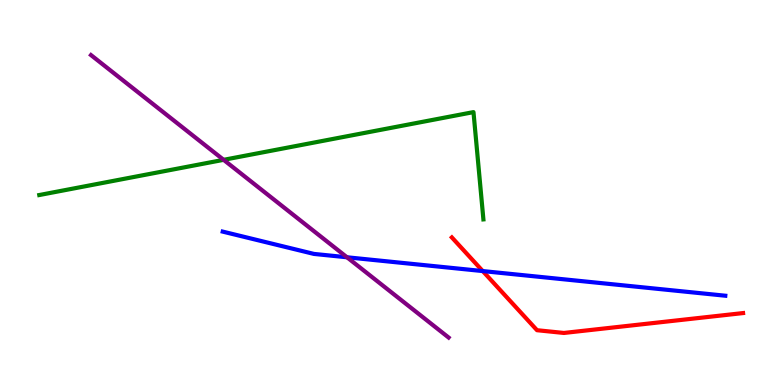[{'lines': ['blue', 'red'], 'intersections': [{'x': 6.23, 'y': 2.96}]}, {'lines': ['green', 'red'], 'intersections': []}, {'lines': ['purple', 'red'], 'intersections': []}, {'lines': ['blue', 'green'], 'intersections': []}, {'lines': ['blue', 'purple'], 'intersections': [{'x': 4.48, 'y': 3.32}]}, {'lines': ['green', 'purple'], 'intersections': [{'x': 2.89, 'y': 5.85}]}]